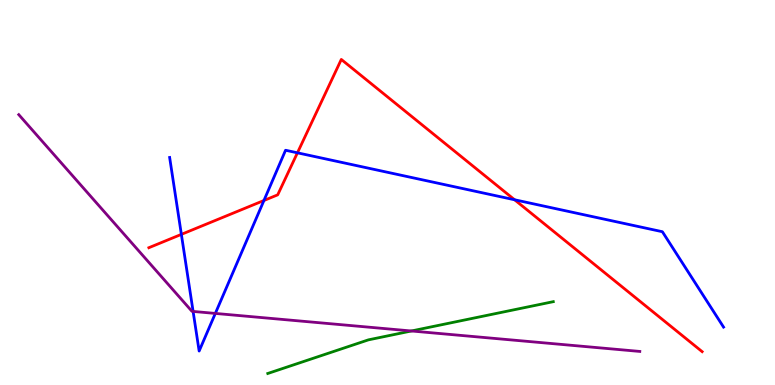[{'lines': ['blue', 'red'], 'intersections': [{'x': 2.34, 'y': 3.91}, {'x': 3.41, 'y': 4.79}, {'x': 3.84, 'y': 6.03}, {'x': 6.64, 'y': 4.81}]}, {'lines': ['green', 'red'], 'intersections': []}, {'lines': ['purple', 'red'], 'intersections': []}, {'lines': ['blue', 'green'], 'intersections': []}, {'lines': ['blue', 'purple'], 'intersections': [{'x': 2.49, 'y': 1.91}, {'x': 2.78, 'y': 1.86}]}, {'lines': ['green', 'purple'], 'intersections': [{'x': 5.31, 'y': 1.4}]}]